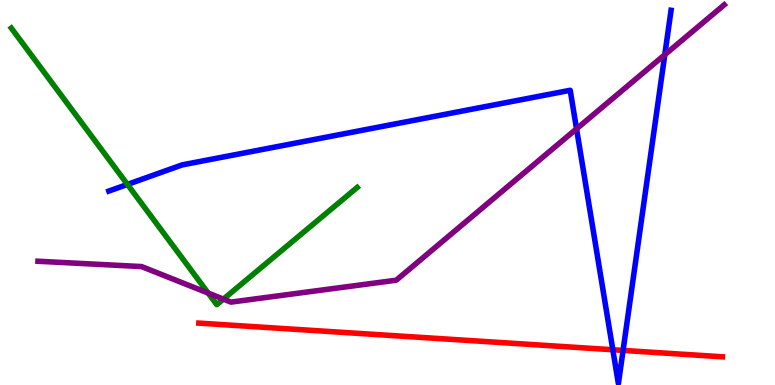[{'lines': ['blue', 'red'], 'intersections': [{'x': 7.91, 'y': 0.916}, {'x': 8.04, 'y': 0.899}]}, {'lines': ['green', 'red'], 'intersections': []}, {'lines': ['purple', 'red'], 'intersections': []}, {'lines': ['blue', 'green'], 'intersections': [{'x': 1.64, 'y': 5.21}]}, {'lines': ['blue', 'purple'], 'intersections': [{'x': 7.44, 'y': 6.65}, {'x': 8.58, 'y': 8.58}]}, {'lines': ['green', 'purple'], 'intersections': [{'x': 2.69, 'y': 2.39}, {'x': 2.88, 'y': 2.23}]}]